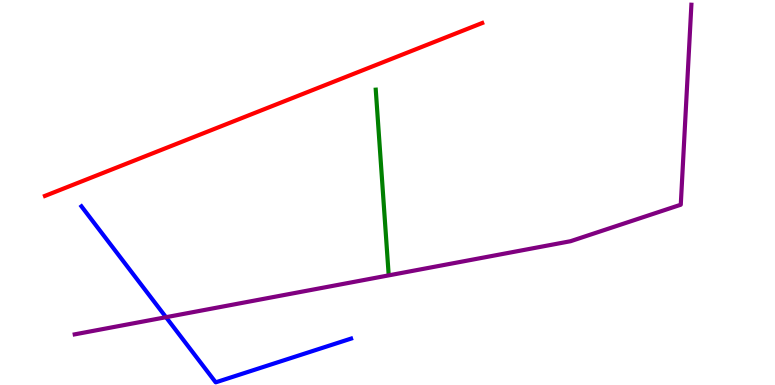[{'lines': ['blue', 'red'], 'intersections': []}, {'lines': ['green', 'red'], 'intersections': []}, {'lines': ['purple', 'red'], 'intersections': []}, {'lines': ['blue', 'green'], 'intersections': []}, {'lines': ['blue', 'purple'], 'intersections': [{'x': 2.14, 'y': 1.76}]}, {'lines': ['green', 'purple'], 'intersections': []}]